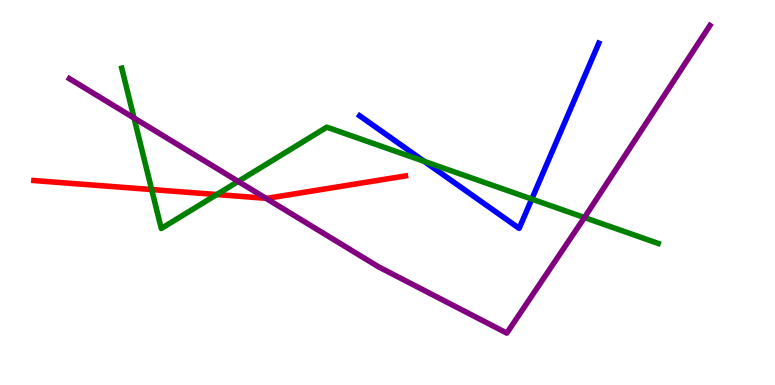[{'lines': ['blue', 'red'], 'intersections': []}, {'lines': ['green', 'red'], 'intersections': [{'x': 1.96, 'y': 5.08}, {'x': 2.8, 'y': 4.95}]}, {'lines': ['purple', 'red'], 'intersections': [{'x': 3.43, 'y': 4.85}]}, {'lines': ['blue', 'green'], 'intersections': [{'x': 5.47, 'y': 5.81}, {'x': 6.86, 'y': 4.83}]}, {'lines': ['blue', 'purple'], 'intersections': []}, {'lines': ['green', 'purple'], 'intersections': [{'x': 1.73, 'y': 6.93}, {'x': 3.07, 'y': 5.29}, {'x': 7.54, 'y': 4.35}]}]